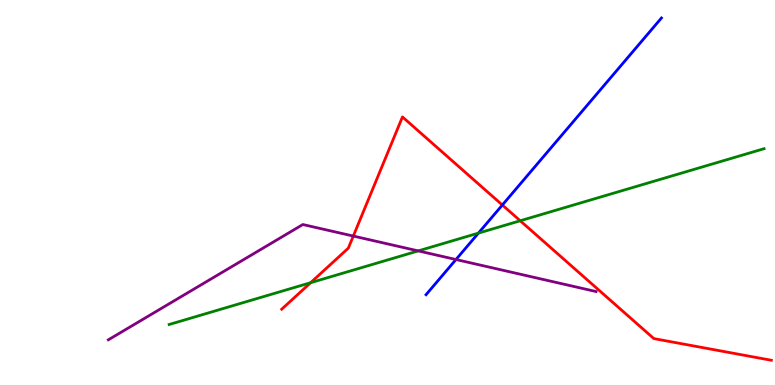[{'lines': ['blue', 'red'], 'intersections': [{'x': 6.48, 'y': 4.68}]}, {'lines': ['green', 'red'], 'intersections': [{'x': 4.01, 'y': 2.66}, {'x': 6.71, 'y': 4.27}]}, {'lines': ['purple', 'red'], 'intersections': [{'x': 4.56, 'y': 3.87}]}, {'lines': ['blue', 'green'], 'intersections': [{'x': 6.17, 'y': 3.95}]}, {'lines': ['blue', 'purple'], 'intersections': [{'x': 5.88, 'y': 3.26}]}, {'lines': ['green', 'purple'], 'intersections': [{'x': 5.4, 'y': 3.48}]}]